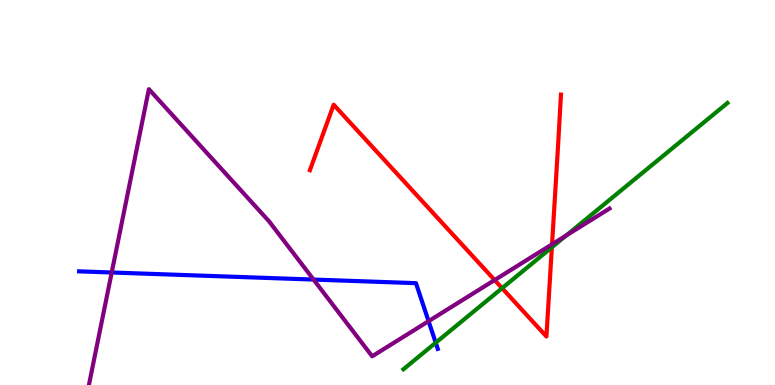[{'lines': ['blue', 'red'], 'intersections': []}, {'lines': ['green', 'red'], 'intersections': [{'x': 6.48, 'y': 2.51}, {'x': 7.12, 'y': 3.58}]}, {'lines': ['purple', 'red'], 'intersections': [{'x': 6.38, 'y': 2.73}, {'x': 7.12, 'y': 3.65}]}, {'lines': ['blue', 'green'], 'intersections': [{'x': 5.62, 'y': 1.1}]}, {'lines': ['blue', 'purple'], 'intersections': [{'x': 1.44, 'y': 2.92}, {'x': 4.05, 'y': 2.74}, {'x': 5.53, 'y': 1.66}]}, {'lines': ['green', 'purple'], 'intersections': [{'x': 7.31, 'y': 3.88}]}]